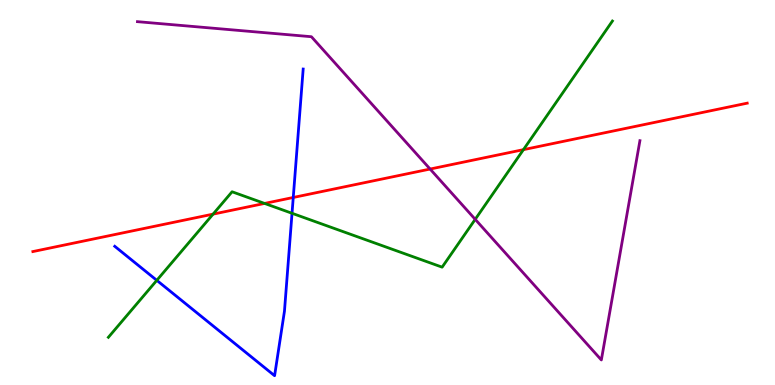[{'lines': ['blue', 'red'], 'intersections': [{'x': 3.78, 'y': 4.87}]}, {'lines': ['green', 'red'], 'intersections': [{'x': 2.75, 'y': 4.44}, {'x': 3.41, 'y': 4.72}, {'x': 6.75, 'y': 6.11}]}, {'lines': ['purple', 'red'], 'intersections': [{'x': 5.55, 'y': 5.61}]}, {'lines': ['blue', 'green'], 'intersections': [{'x': 2.02, 'y': 2.72}, {'x': 3.77, 'y': 4.46}]}, {'lines': ['blue', 'purple'], 'intersections': []}, {'lines': ['green', 'purple'], 'intersections': [{'x': 6.13, 'y': 4.3}]}]